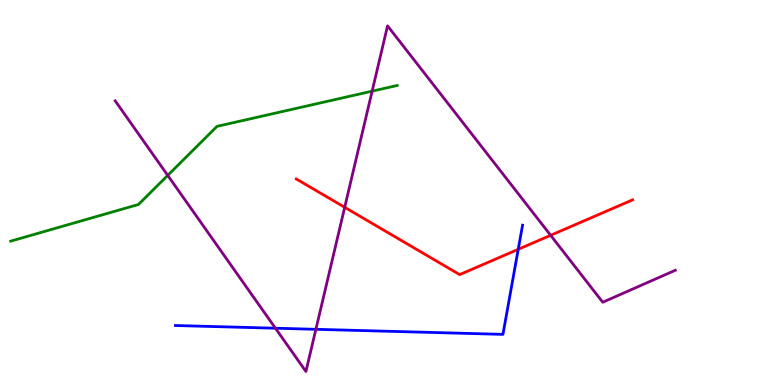[{'lines': ['blue', 'red'], 'intersections': [{'x': 6.69, 'y': 3.52}]}, {'lines': ['green', 'red'], 'intersections': []}, {'lines': ['purple', 'red'], 'intersections': [{'x': 4.45, 'y': 4.62}, {'x': 7.1, 'y': 3.89}]}, {'lines': ['blue', 'green'], 'intersections': []}, {'lines': ['blue', 'purple'], 'intersections': [{'x': 3.55, 'y': 1.47}, {'x': 4.08, 'y': 1.45}]}, {'lines': ['green', 'purple'], 'intersections': [{'x': 2.16, 'y': 5.44}, {'x': 4.8, 'y': 7.63}]}]